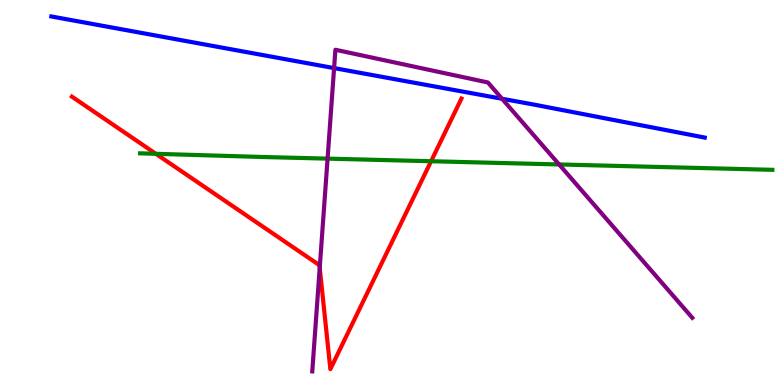[{'lines': ['blue', 'red'], 'intersections': []}, {'lines': ['green', 'red'], 'intersections': [{'x': 2.01, 'y': 6.01}, {'x': 5.56, 'y': 5.81}]}, {'lines': ['purple', 'red'], 'intersections': [{'x': 4.13, 'y': 3.04}]}, {'lines': ['blue', 'green'], 'intersections': []}, {'lines': ['blue', 'purple'], 'intersections': [{'x': 4.31, 'y': 8.23}, {'x': 6.48, 'y': 7.43}]}, {'lines': ['green', 'purple'], 'intersections': [{'x': 4.23, 'y': 5.88}, {'x': 7.21, 'y': 5.73}]}]